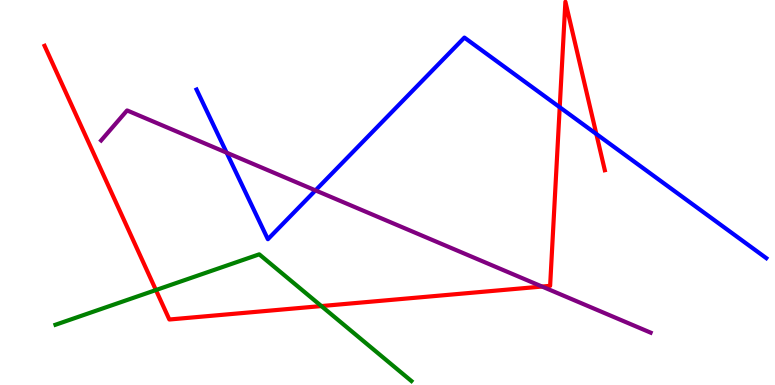[{'lines': ['blue', 'red'], 'intersections': [{'x': 7.22, 'y': 7.21}, {'x': 7.69, 'y': 6.52}]}, {'lines': ['green', 'red'], 'intersections': [{'x': 2.01, 'y': 2.47}, {'x': 4.15, 'y': 2.05}]}, {'lines': ['purple', 'red'], 'intersections': [{'x': 6.99, 'y': 2.56}]}, {'lines': ['blue', 'green'], 'intersections': []}, {'lines': ['blue', 'purple'], 'intersections': [{'x': 2.92, 'y': 6.03}, {'x': 4.07, 'y': 5.05}]}, {'lines': ['green', 'purple'], 'intersections': []}]